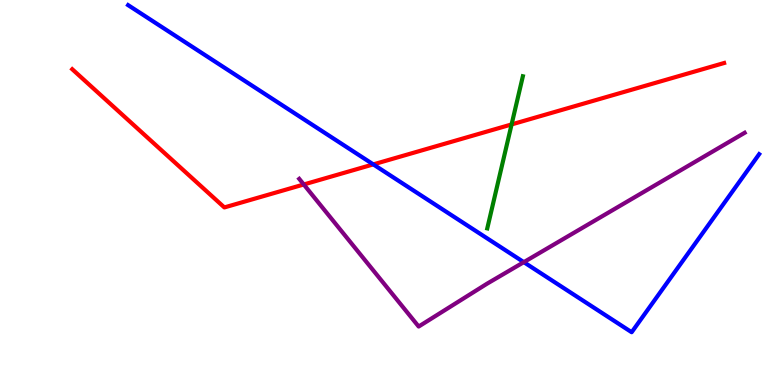[{'lines': ['blue', 'red'], 'intersections': [{'x': 4.82, 'y': 5.73}]}, {'lines': ['green', 'red'], 'intersections': [{'x': 6.6, 'y': 6.77}]}, {'lines': ['purple', 'red'], 'intersections': [{'x': 3.92, 'y': 5.21}]}, {'lines': ['blue', 'green'], 'intersections': []}, {'lines': ['blue', 'purple'], 'intersections': [{'x': 6.76, 'y': 3.19}]}, {'lines': ['green', 'purple'], 'intersections': []}]